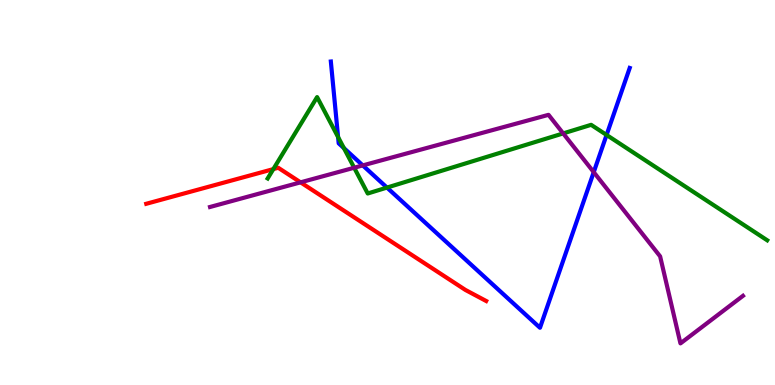[{'lines': ['blue', 'red'], 'intersections': []}, {'lines': ['green', 'red'], 'intersections': [{'x': 3.53, 'y': 5.61}]}, {'lines': ['purple', 'red'], 'intersections': [{'x': 3.88, 'y': 5.26}]}, {'lines': ['blue', 'green'], 'intersections': [{'x': 4.36, 'y': 6.44}, {'x': 4.44, 'y': 6.15}, {'x': 4.99, 'y': 5.13}, {'x': 7.83, 'y': 6.49}]}, {'lines': ['blue', 'purple'], 'intersections': [{'x': 4.68, 'y': 5.7}, {'x': 7.66, 'y': 5.53}]}, {'lines': ['green', 'purple'], 'intersections': [{'x': 4.57, 'y': 5.64}, {'x': 7.27, 'y': 6.53}]}]